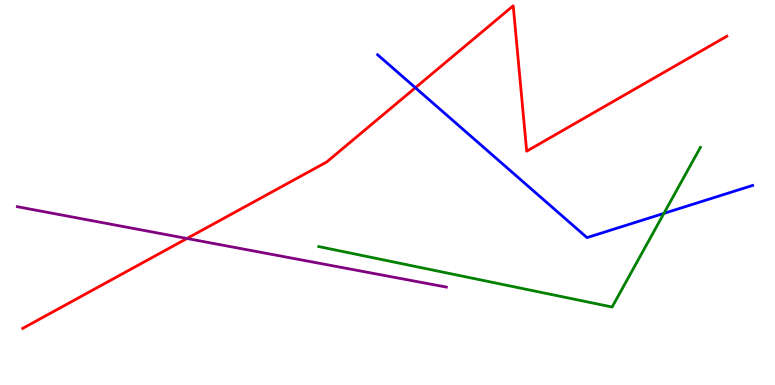[{'lines': ['blue', 'red'], 'intersections': [{'x': 5.36, 'y': 7.72}]}, {'lines': ['green', 'red'], 'intersections': []}, {'lines': ['purple', 'red'], 'intersections': [{'x': 2.41, 'y': 3.81}]}, {'lines': ['blue', 'green'], 'intersections': [{'x': 8.57, 'y': 4.46}]}, {'lines': ['blue', 'purple'], 'intersections': []}, {'lines': ['green', 'purple'], 'intersections': []}]